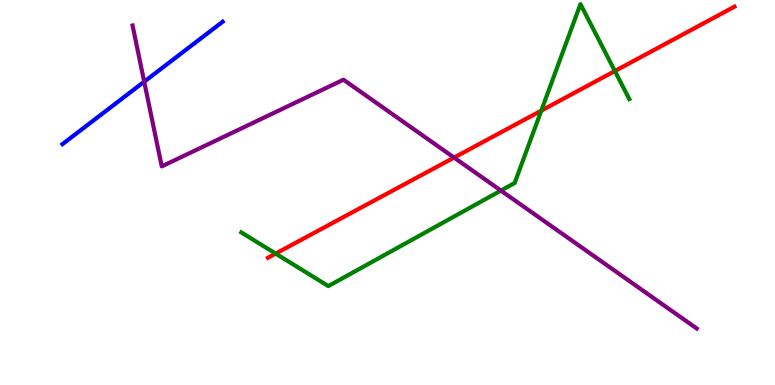[{'lines': ['blue', 'red'], 'intersections': []}, {'lines': ['green', 'red'], 'intersections': [{'x': 3.56, 'y': 3.41}, {'x': 6.98, 'y': 7.13}, {'x': 7.93, 'y': 8.15}]}, {'lines': ['purple', 'red'], 'intersections': [{'x': 5.86, 'y': 5.91}]}, {'lines': ['blue', 'green'], 'intersections': []}, {'lines': ['blue', 'purple'], 'intersections': [{'x': 1.86, 'y': 7.88}]}, {'lines': ['green', 'purple'], 'intersections': [{'x': 6.46, 'y': 5.05}]}]